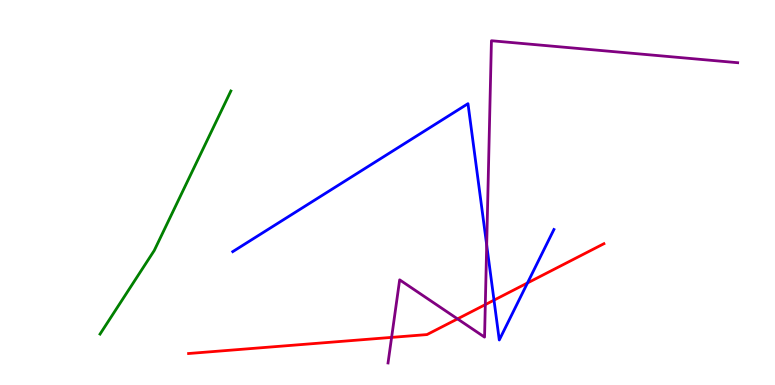[{'lines': ['blue', 'red'], 'intersections': [{'x': 6.37, 'y': 2.2}, {'x': 6.81, 'y': 2.65}]}, {'lines': ['green', 'red'], 'intersections': []}, {'lines': ['purple', 'red'], 'intersections': [{'x': 5.05, 'y': 1.24}, {'x': 5.9, 'y': 1.72}, {'x': 6.26, 'y': 2.09}]}, {'lines': ['blue', 'green'], 'intersections': []}, {'lines': ['blue', 'purple'], 'intersections': [{'x': 6.28, 'y': 3.64}]}, {'lines': ['green', 'purple'], 'intersections': []}]